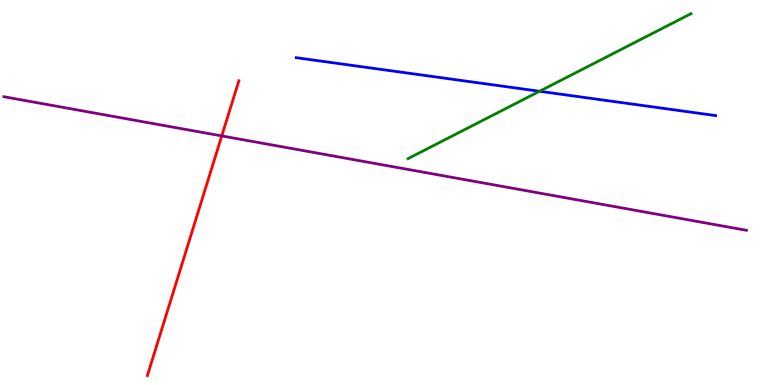[{'lines': ['blue', 'red'], 'intersections': []}, {'lines': ['green', 'red'], 'intersections': []}, {'lines': ['purple', 'red'], 'intersections': [{'x': 2.86, 'y': 6.47}]}, {'lines': ['blue', 'green'], 'intersections': [{'x': 6.96, 'y': 7.63}]}, {'lines': ['blue', 'purple'], 'intersections': []}, {'lines': ['green', 'purple'], 'intersections': []}]